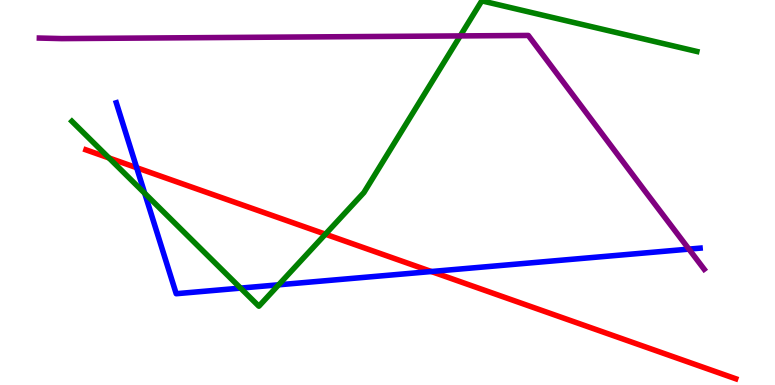[{'lines': ['blue', 'red'], 'intersections': [{'x': 1.76, 'y': 5.64}, {'x': 5.57, 'y': 2.95}]}, {'lines': ['green', 'red'], 'intersections': [{'x': 1.41, 'y': 5.9}, {'x': 4.2, 'y': 3.92}]}, {'lines': ['purple', 'red'], 'intersections': []}, {'lines': ['blue', 'green'], 'intersections': [{'x': 1.87, 'y': 4.98}, {'x': 3.1, 'y': 2.52}, {'x': 3.6, 'y': 2.6}]}, {'lines': ['blue', 'purple'], 'intersections': [{'x': 8.89, 'y': 3.53}]}, {'lines': ['green', 'purple'], 'intersections': [{'x': 5.94, 'y': 9.07}]}]